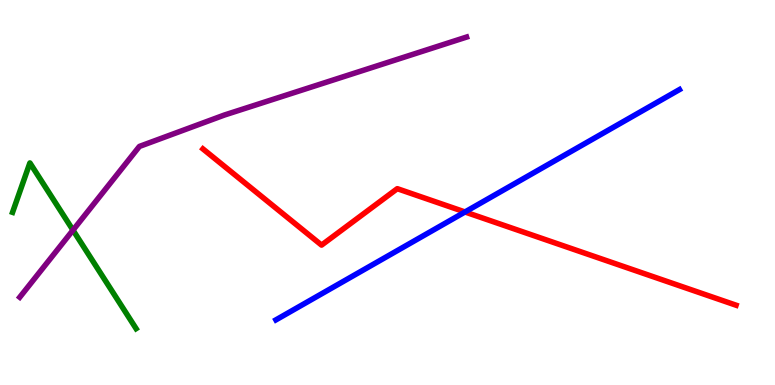[{'lines': ['blue', 'red'], 'intersections': [{'x': 6.0, 'y': 4.49}]}, {'lines': ['green', 'red'], 'intersections': []}, {'lines': ['purple', 'red'], 'intersections': []}, {'lines': ['blue', 'green'], 'intersections': []}, {'lines': ['blue', 'purple'], 'intersections': []}, {'lines': ['green', 'purple'], 'intersections': [{'x': 0.942, 'y': 4.02}]}]